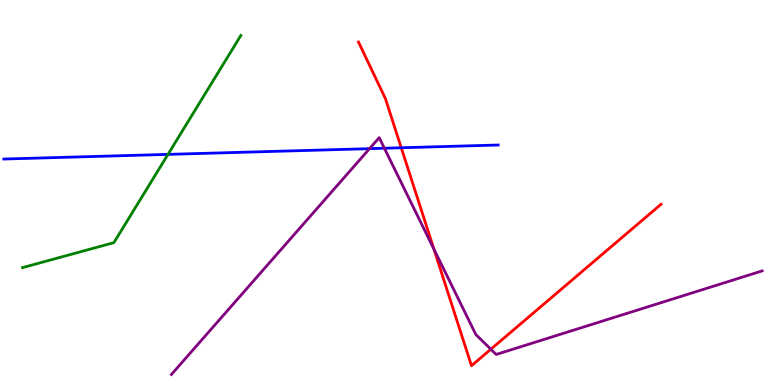[{'lines': ['blue', 'red'], 'intersections': [{'x': 5.18, 'y': 6.16}]}, {'lines': ['green', 'red'], 'intersections': []}, {'lines': ['purple', 'red'], 'intersections': [{'x': 5.6, 'y': 3.53}, {'x': 6.33, 'y': 0.929}]}, {'lines': ['blue', 'green'], 'intersections': [{'x': 2.17, 'y': 5.99}]}, {'lines': ['blue', 'purple'], 'intersections': [{'x': 4.77, 'y': 6.14}, {'x': 4.96, 'y': 6.15}]}, {'lines': ['green', 'purple'], 'intersections': []}]